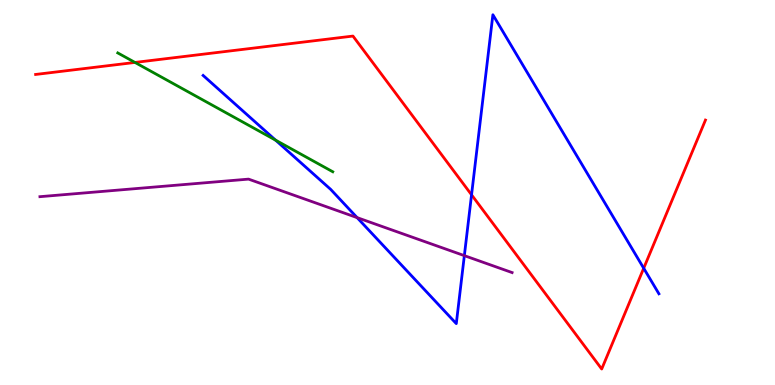[{'lines': ['blue', 'red'], 'intersections': [{'x': 6.08, 'y': 4.94}, {'x': 8.31, 'y': 3.03}]}, {'lines': ['green', 'red'], 'intersections': [{'x': 1.74, 'y': 8.38}]}, {'lines': ['purple', 'red'], 'intersections': []}, {'lines': ['blue', 'green'], 'intersections': [{'x': 3.56, 'y': 6.36}]}, {'lines': ['blue', 'purple'], 'intersections': [{'x': 4.61, 'y': 4.35}, {'x': 5.99, 'y': 3.36}]}, {'lines': ['green', 'purple'], 'intersections': []}]